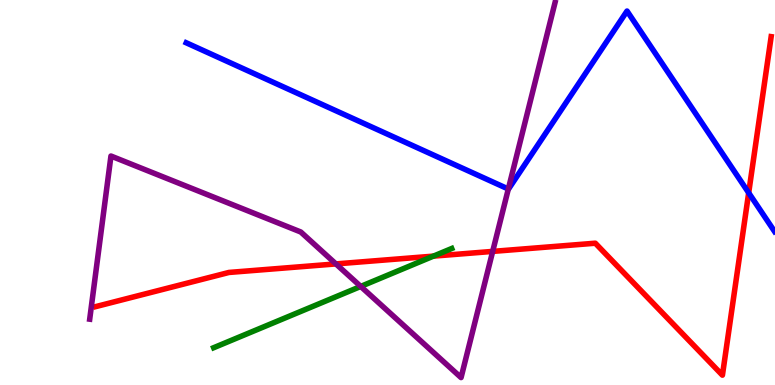[{'lines': ['blue', 'red'], 'intersections': [{'x': 9.66, 'y': 4.99}]}, {'lines': ['green', 'red'], 'intersections': [{'x': 5.59, 'y': 3.35}]}, {'lines': ['purple', 'red'], 'intersections': [{'x': 4.33, 'y': 3.15}, {'x': 6.36, 'y': 3.47}]}, {'lines': ['blue', 'green'], 'intersections': []}, {'lines': ['blue', 'purple'], 'intersections': [{'x': 6.56, 'y': 5.09}]}, {'lines': ['green', 'purple'], 'intersections': [{'x': 4.65, 'y': 2.56}]}]